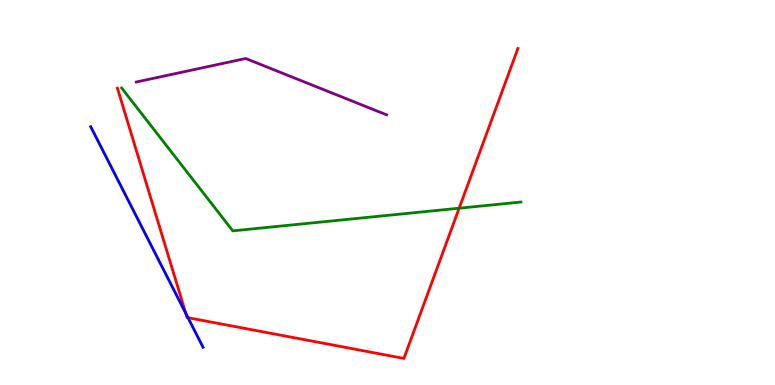[{'lines': ['blue', 'red'], 'intersections': [{'x': 2.4, 'y': 1.86}, {'x': 2.43, 'y': 1.75}]}, {'lines': ['green', 'red'], 'intersections': [{'x': 5.92, 'y': 4.59}]}, {'lines': ['purple', 'red'], 'intersections': []}, {'lines': ['blue', 'green'], 'intersections': []}, {'lines': ['blue', 'purple'], 'intersections': []}, {'lines': ['green', 'purple'], 'intersections': []}]